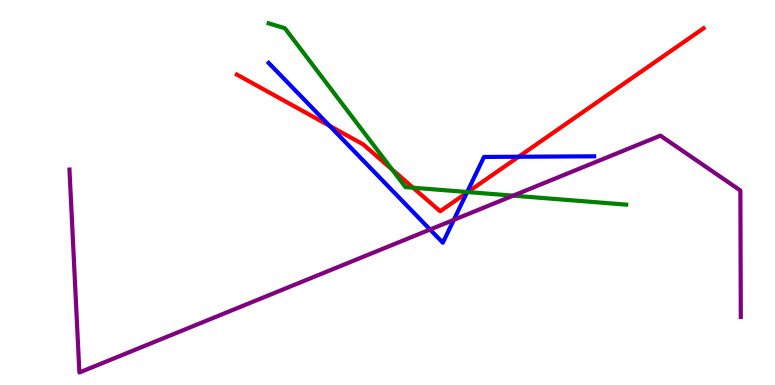[{'lines': ['blue', 'red'], 'intersections': [{'x': 4.25, 'y': 6.73}, {'x': 6.02, 'y': 4.99}, {'x': 6.69, 'y': 5.93}]}, {'lines': ['green', 'red'], 'intersections': [{'x': 5.06, 'y': 5.6}, {'x': 5.33, 'y': 5.12}, {'x': 6.04, 'y': 5.01}]}, {'lines': ['purple', 'red'], 'intersections': []}, {'lines': ['blue', 'green'], 'intersections': [{'x': 6.03, 'y': 5.01}]}, {'lines': ['blue', 'purple'], 'intersections': [{'x': 5.55, 'y': 4.04}, {'x': 5.86, 'y': 4.29}]}, {'lines': ['green', 'purple'], 'intersections': [{'x': 6.62, 'y': 4.92}]}]